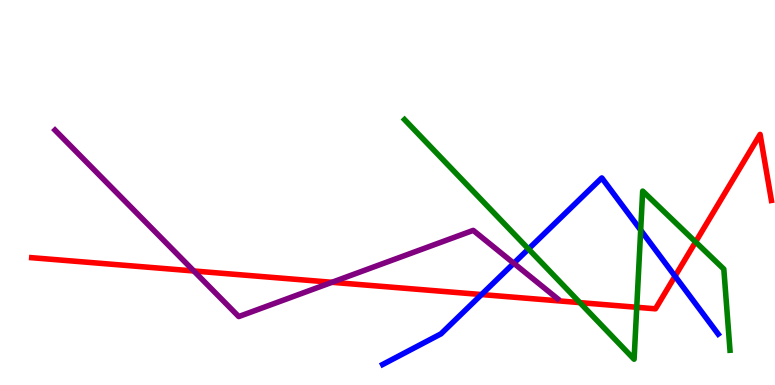[{'lines': ['blue', 'red'], 'intersections': [{'x': 6.21, 'y': 2.35}, {'x': 8.71, 'y': 2.83}]}, {'lines': ['green', 'red'], 'intersections': [{'x': 7.48, 'y': 2.14}, {'x': 8.22, 'y': 2.02}, {'x': 8.98, 'y': 3.72}]}, {'lines': ['purple', 'red'], 'intersections': [{'x': 2.5, 'y': 2.96}, {'x': 4.28, 'y': 2.67}]}, {'lines': ['blue', 'green'], 'intersections': [{'x': 6.82, 'y': 3.53}, {'x': 8.27, 'y': 4.02}]}, {'lines': ['blue', 'purple'], 'intersections': [{'x': 6.63, 'y': 3.16}]}, {'lines': ['green', 'purple'], 'intersections': []}]